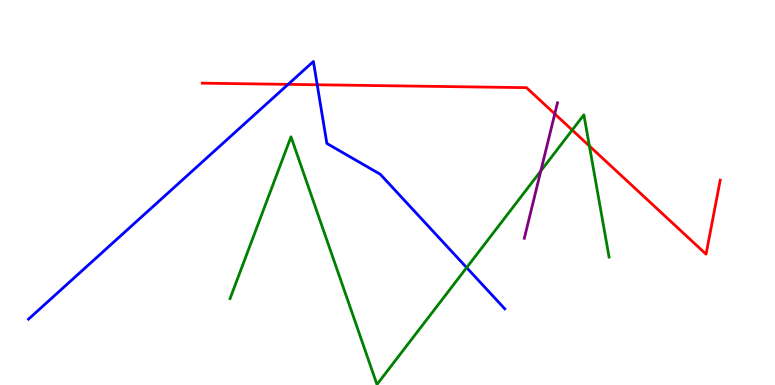[{'lines': ['blue', 'red'], 'intersections': [{'x': 3.72, 'y': 7.81}, {'x': 4.09, 'y': 7.8}]}, {'lines': ['green', 'red'], 'intersections': [{'x': 7.38, 'y': 6.62}, {'x': 7.61, 'y': 6.21}]}, {'lines': ['purple', 'red'], 'intersections': [{'x': 7.16, 'y': 7.04}]}, {'lines': ['blue', 'green'], 'intersections': [{'x': 6.02, 'y': 3.05}]}, {'lines': ['blue', 'purple'], 'intersections': []}, {'lines': ['green', 'purple'], 'intersections': [{'x': 6.98, 'y': 5.56}]}]